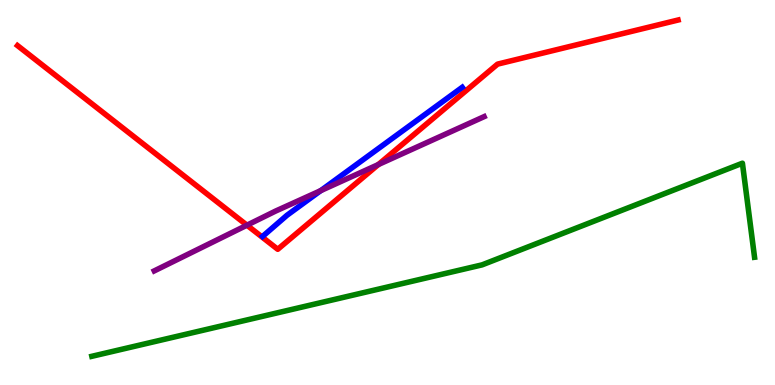[{'lines': ['blue', 'red'], 'intersections': []}, {'lines': ['green', 'red'], 'intersections': []}, {'lines': ['purple', 'red'], 'intersections': [{'x': 3.19, 'y': 4.15}, {'x': 4.88, 'y': 5.73}]}, {'lines': ['blue', 'green'], 'intersections': []}, {'lines': ['blue', 'purple'], 'intersections': [{'x': 4.14, 'y': 5.05}]}, {'lines': ['green', 'purple'], 'intersections': []}]